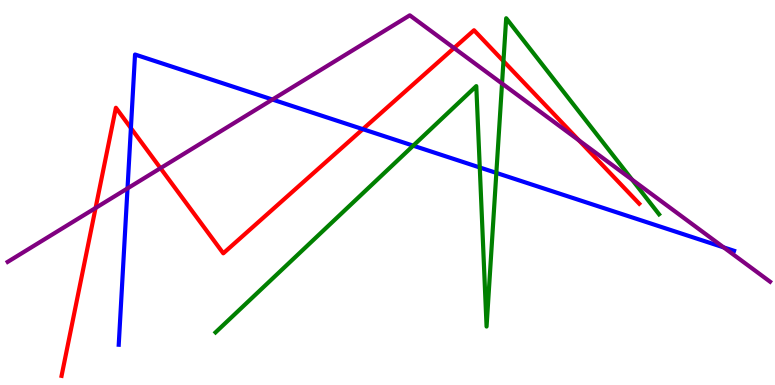[{'lines': ['blue', 'red'], 'intersections': [{'x': 1.69, 'y': 6.67}, {'x': 4.68, 'y': 6.65}]}, {'lines': ['green', 'red'], 'intersections': [{'x': 6.5, 'y': 8.41}]}, {'lines': ['purple', 'red'], 'intersections': [{'x': 1.23, 'y': 4.6}, {'x': 2.07, 'y': 5.63}, {'x': 5.86, 'y': 8.75}, {'x': 7.47, 'y': 6.35}]}, {'lines': ['blue', 'green'], 'intersections': [{'x': 5.33, 'y': 6.22}, {'x': 6.19, 'y': 5.65}, {'x': 6.4, 'y': 5.51}]}, {'lines': ['blue', 'purple'], 'intersections': [{'x': 1.65, 'y': 5.11}, {'x': 3.52, 'y': 7.41}, {'x': 9.34, 'y': 3.57}]}, {'lines': ['green', 'purple'], 'intersections': [{'x': 6.48, 'y': 7.83}, {'x': 8.16, 'y': 5.33}]}]